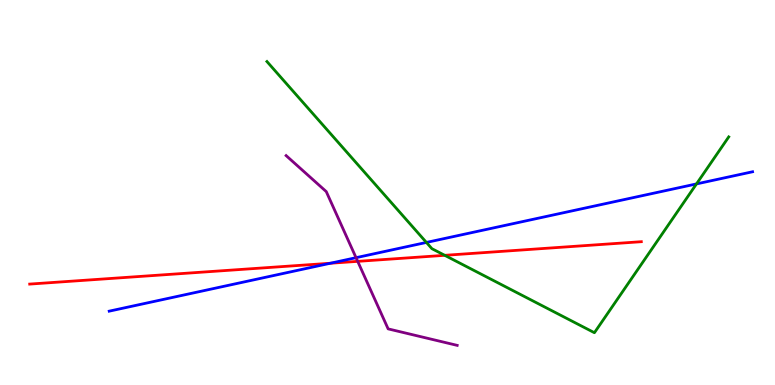[{'lines': ['blue', 'red'], 'intersections': [{'x': 4.26, 'y': 3.16}]}, {'lines': ['green', 'red'], 'intersections': [{'x': 5.74, 'y': 3.37}]}, {'lines': ['purple', 'red'], 'intersections': [{'x': 4.62, 'y': 3.21}]}, {'lines': ['blue', 'green'], 'intersections': [{'x': 5.5, 'y': 3.7}, {'x': 8.99, 'y': 5.22}]}, {'lines': ['blue', 'purple'], 'intersections': [{'x': 4.59, 'y': 3.31}]}, {'lines': ['green', 'purple'], 'intersections': []}]